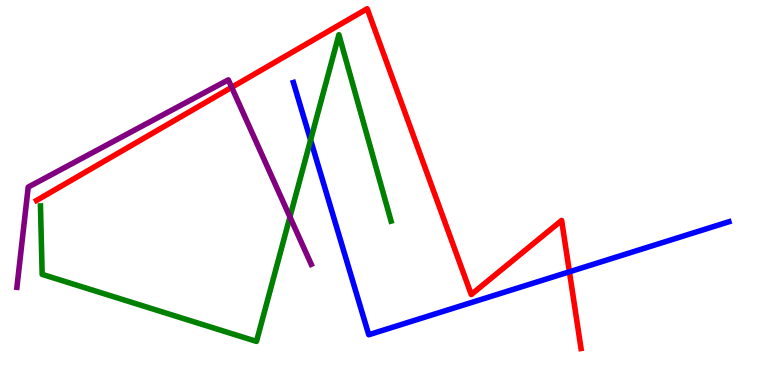[{'lines': ['blue', 'red'], 'intersections': [{'x': 7.35, 'y': 2.94}]}, {'lines': ['green', 'red'], 'intersections': []}, {'lines': ['purple', 'red'], 'intersections': [{'x': 2.99, 'y': 7.73}]}, {'lines': ['blue', 'green'], 'intersections': [{'x': 4.01, 'y': 6.36}]}, {'lines': ['blue', 'purple'], 'intersections': []}, {'lines': ['green', 'purple'], 'intersections': [{'x': 3.74, 'y': 4.37}]}]